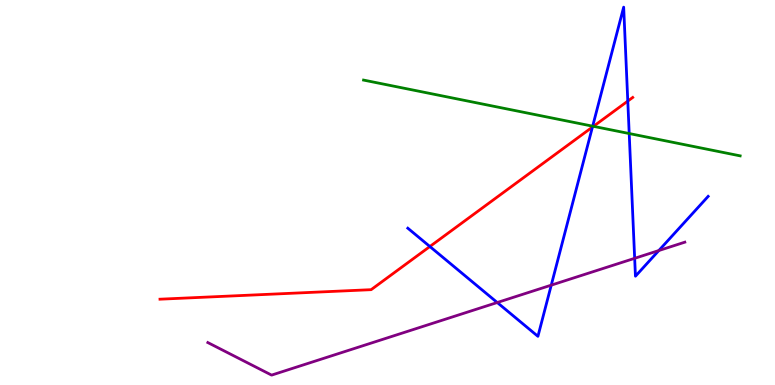[{'lines': ['blue', 'red'], 'intersections': [{'x': 5.55, 'y': 3.6}, {'x': 7.64, 'y': 6.7}, {'x': 8.1, 'y': 7.37}]}, {'lines': ['green', 'red'], 'intersections': [{'x': 7.66, 'y': 6.72}]}, {'lines': ['purple', 'red'], 'intersections': []}, {'lines': ['blue', 'green'], 'intersections': [{'x': 7.65, 'y': 6.72}, {'x': 8.12, 'y': 6.53}]}, {'lines': ['blue', 'purple'], 'intersections': [{'x': 6.42, 'y': 2.14}, {'x': 7.11, 'y': 2.59}, {'x': 8.19, 'y': 3.29}, {'x': 8.5, 'y': 3.49}]}, {'lines': ['green', 'purple'], 'intersections': []}]